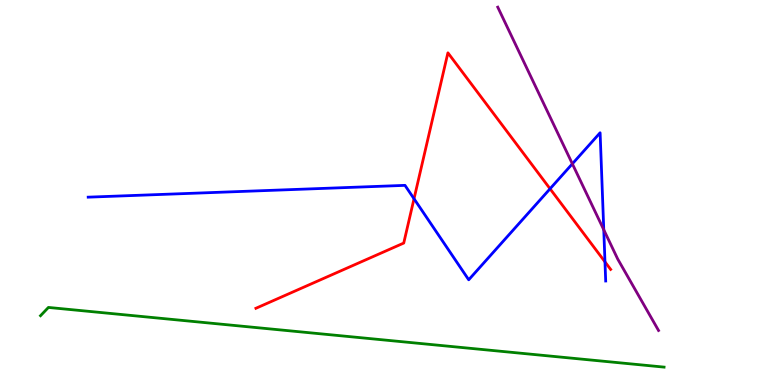[{'lines': ['blue', 'red'], 'intersections': [{'x': 5.34, 'y': 4.84}, {'x': 7.1, 'y': 5.1}, {'x': 7.81, 'y': 3.2}]}, {'lines': ['green', 'red'], 'intersections': []}, {'lines': ['purple', 'red'], 'intersections': []}, {'lines': ['blue', 'green'], 'intersections': []}, {'lines': ['blue', 'purple'], 'intersections': [{'x': 7.39, 'y': 5.75}, {'x': 7.79, 'y': 4.03}]}, {'lines': ['green', 'purple'], 'intersections': []}]